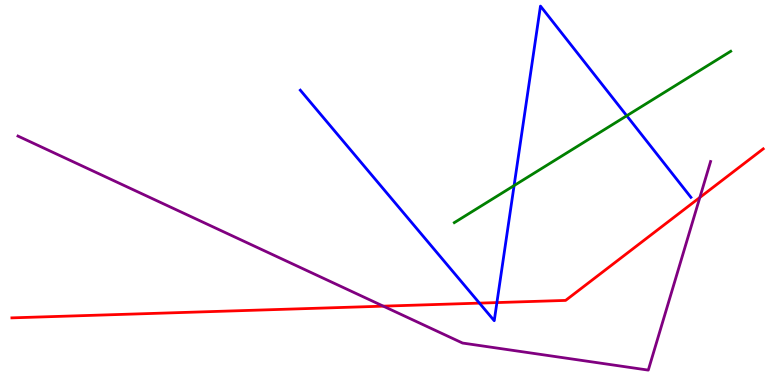[{'lines': ['blue', 'red'], 'intersections': [{'x': 6.19, 'y': 2.13}, {'x': 6.41, 'y': 2.14}]}, {'lines': ['green', 'red'], 'intersections': []}, {'lines': ['purple', 'red'], 'intersections': [{'x': 4.95, 'y': 2.05}, {'x': 9.03, 'y': 4.87}]}, {'lines': ['blue', 'green'], 'intersections': [{'x': 6.63, 'y': 5.18}, {'x': 8.09, 'y': 6.99}]}, {'lines': ['blue', 'purple'], 'intersections': []}, {'lines': ['green', 'purple'], 'intersections': []}]